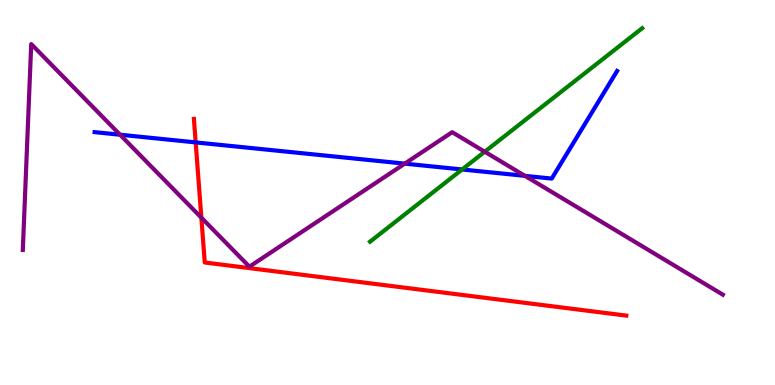[{'lines': ['blue', 'red'], 'intersections': [{'x': 2.52, 'y': 6.3}]}, {'lines': ['green', 'red'], 'intersections': []}, {'lines': ['purple', 'red'], 'intersections': [{'x': 2.6, 'y': 4.35}]}, {'lines': ['blue', 'green'], 'intersections': [{'x': 5.96, 'y': 5.6}]}, {'lines': ['blue', 'purple'], 'intersections': [{'x': 1.55, 'y': 6.5}, {'x': 5.22, 'y': 5.75}, {'x': 6.77, 'y': 5.43}]}, {'lines': ['green', 'purple'], 'intersections': [{'x': 6.25, 'y': 6.06}]}]